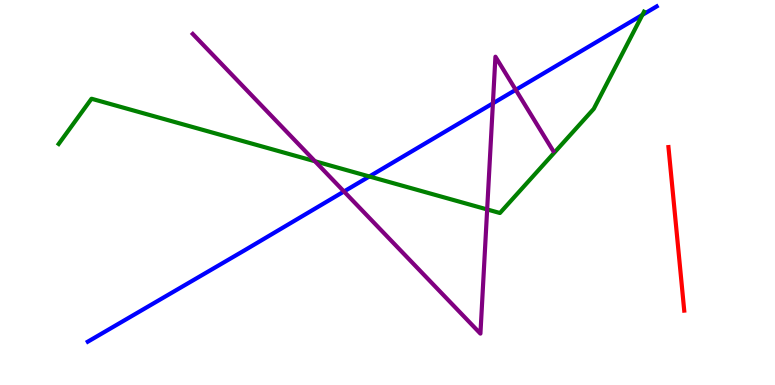[{'lines': ['blue', 'red'], 'intersections': []}, {'lines': ['green', 'red'], 'intersections': []}, {'lines': ['purple', 'red'], 'intersections': []}, {'lines': ['blue', 'green'], 'intersections': [{'x': 4.77, 'y': 5.42}, {'x': 8.29, 'y': 9.61}]}, {'lines': ['blue', 'purple'], 'intersections': [{'x': 4.44, 'y': 5.03}, {'x': 6.36, 'y': 7.32}, {'x': 6.65, 'y': 7.67}]}, {'lines': ['green', 'purple'], 'intersections': [{'x': 4.06, 'y': 5.81}, {'x': 6.29, 'y': 4.56}]}]